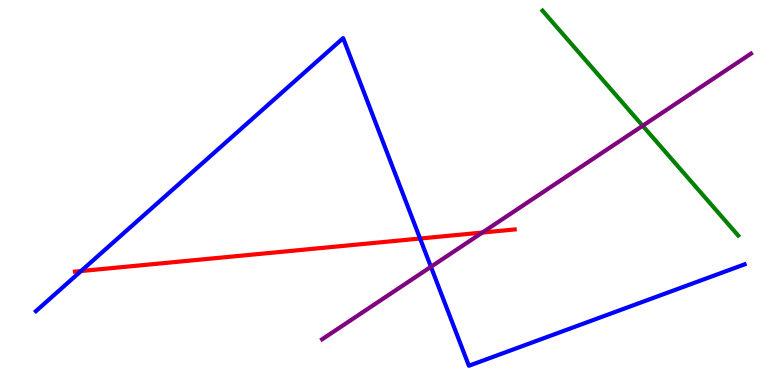[{'lines': ['blue', 'red'], 'intersections': [{'x': 1.05, 'y': 2.96}, {'x': 5.42, 'y': 3.8}]}, {'lines': ['green', 'red'], 'intersections': []}, {'lines': ['purple', 'red'], 'intersections': [{'x': 6.22, 'y': 3.96}]}, {'lines': ['blue', 'green'], 'intersections': []}, {'lines': ['blue', 'purple'], 'intersections': [{'x': 5.56, 'y': 3.07}]}, {'lines': ['green', 'purple'], 'intersections': [{'x': 8.29, 'y': 6.73}]}]